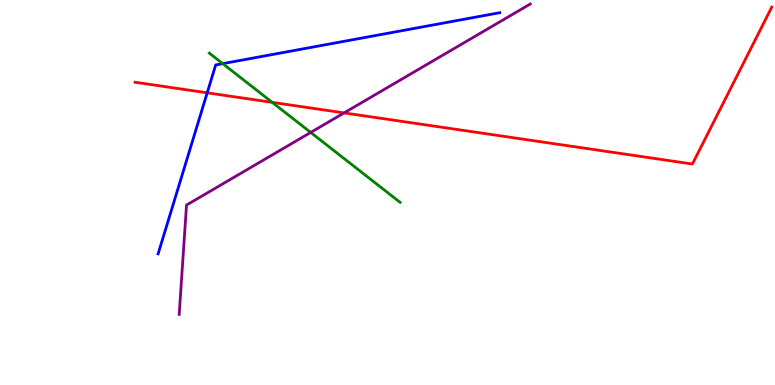[{'lines': ['blue', 'red'], 'intersections': [{'x': 2.67, 'y': 7.59}]}, {'lines': ['green', 'red'], 'intersections': [{'x': 3.51, 'y': 7.34}]}, {'lines': ['purple', 'red'], 'intersections': [{'x': 4.44, 'y': 7.07}]}, {'lines': ['blue', 'green'], 'intersections': [{'x': 2.87, 'y': 8.35}]}, {'lines': ['blue', 'purple'], 'intersections': []}, {'lines': ['green', 'purple'], 'intersections': [{'x': 4.01, 'y': 6.56}]}]